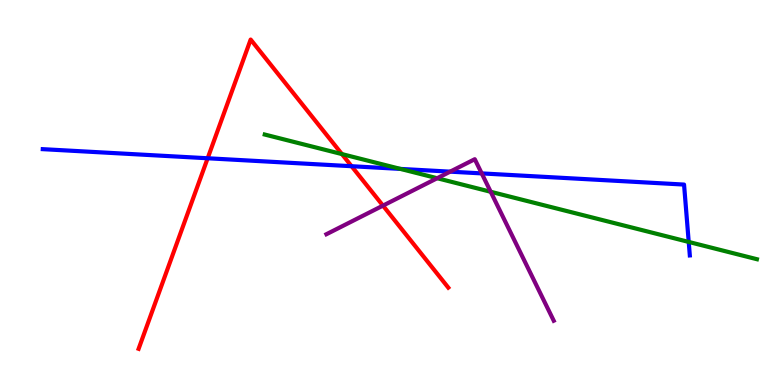[{'lines': ['blue', 'red'], 'intersections': [{'x': 2.68, 'y': 5.89}, {'x': 4.54, 'y': 5.68}]}, {'lines': ['green', 'red'], 'intersections': [{'x': 4.41, 'y': 6.0}]}, {'lines': ['purple', 'red'], 'intersections': [{'x': 4.94, 'y': 4.66}]}, {'lines': ['blue', 'green'], 'intersections': [{'x': 5.17, 'y': 5.61}, {'x': 8.89, 'y': 3.72}]}, {'lines': ['blue', 'purple'], 'intersections': [{'x': 5.81, 'y': 5.54}, {'x': 6.22, 'y': 5.5}]}, {'lines': ['green', 'purple'], 'intersections': [{'x': 5.64, 'y': 5.37}, {'x': 6.33, 'y': 5.02}]}]